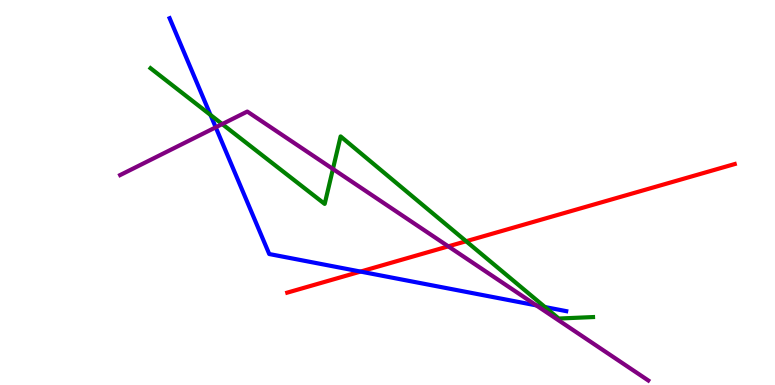[{'lines': ['blue', 'red'], 'intersections': [{'x': 4.65, 'y': 2.95}]}, {'lines': ['green', 'red'], 'intersections': [{'x': 6.01, 'y': 3.73}]}, {'lines': ['purple', 'red'], 'intersections': [{'x': 5.78, 'y': 3.6}]}, {'lines': ['blue', 'green'], 'intersections': [{'x': 2.72, 'y': 7.01}, {'x': 7.03, 'y': 2.02}]}, {'lines': ['blue', 'purple'], 'intersections': [{'x': 2.78, 'y': 6.69}, {'x': 6.92, 'y': 2.07}]}, {'lines': ['green', 'purple'], 'intersections': [{'x': 2.87, 'y': 6.78}, {'x': 4.3, 'y': 5.61}]}]